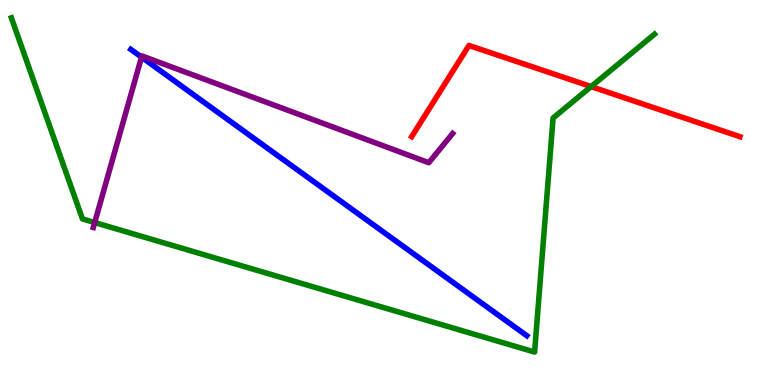[{'lines': ['blue', 'red'], 'intersections': []}, {'lines': ['green', 'red'], 'intersections': [{'x': 7.63, 'y': 7.75}]}, {'lines': ['purple', 'red'], 'intersections': []}, {'lines': ['blue', 'green'], 'intersections': []}, {'lines': ['blue', 'purple'], 'intersections': [{'x': 1.83, 'y': 8.52}]}, {'lines': ['green', 'purple'], 'intersections': [{'x': 1.22, 'y': 4.22}]}]